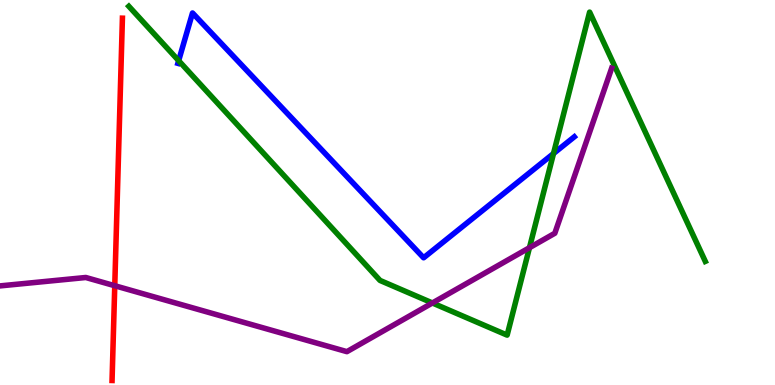[{'lines': ['blue', 'red'], 'intersections': []}, {'lines': ['green', 'red'], 'intersections': []}, {'lines': ['purple', 'red'], 'intersections': [{'x': 1.48, 'y': 2.58}]}, {'lines': ['blue', 'green'], 'intersections': [{'x': 2.31, 'y': 8.42}, {'x': 7.14, 'y': 6.01}]}, {'lines': ['blue', 'purple'], 'intersections': []}, {'lines': ['green', 'purple'], 'intersections': [{'x': 5.58, 'y': 2.13}, {'x': 6.83, 'y': 3.57}]}]